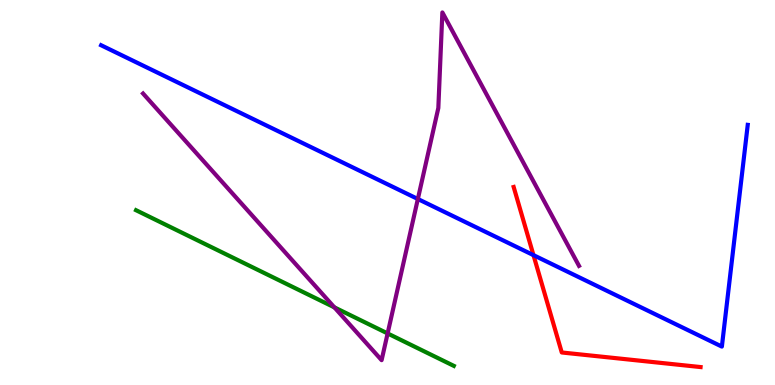[{'lines': ['blue', 'red'], 'intersections': [{'x': 6.88, 'y': 3.37}]}, {'lines': ['green', 'red'], 'intersections': []}, {'lines': ['purple', 'red'], 'intersections': []}, {'lines': ['blue', 'green'], 'intersections': []}, {'lines': ['blue', 'purple'], 'intersections': [{'x': 5.39, 'y': 4.83}]}, {'lines': ['green', 'purple'], 'intersections': [{'x': 4.31, 'y': 2.02}, {'x': 5.0, 'y': 1.34}]}]